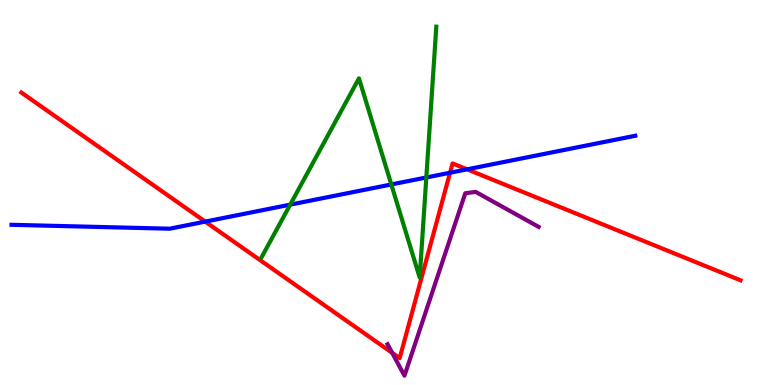[{'lines': ['blue', 'red'], 'intersections': [{'x': 2.65, 'y': 4.24}, {'x': 5.81, 'y': 5.51}, {'x': 6.03, 'y': 5.6}]}, {'lines': ['green', 'red'], 'intersections': []}, {'lines': ['purple', 'red'], 'intersections': [{'x': 5.06, 'y': 0.835}]}, {'lines': ['blue', 'green'], 'intersections': [{'x': 3.74, 'y': 4.68}, {'x': 5.05, 'y': 5.21}, {'x': 5.5, 'y': 5.39}]}, {'lines': ['blue', 'purple'], 'intersections': []}, {'lines': ['green', 'purple'], 'intersections': []}]